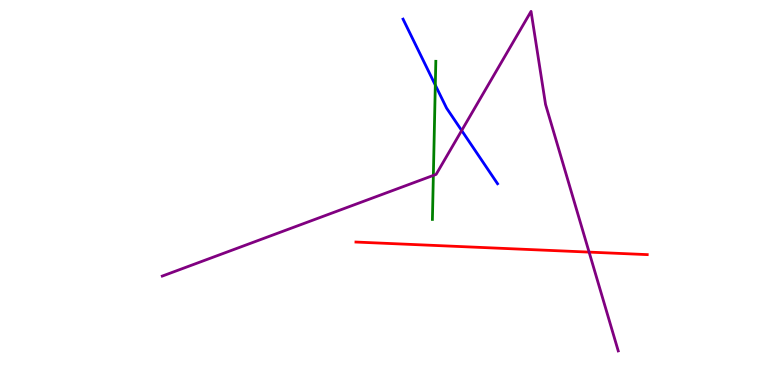[{'lines': ['blue', 'red'], 'intersections': []}, {'lines': ['green', 'red'], 'intersections': []}, {'lines': ['purple', 'red'], 'intersections': [{'x': 7.6, 'y': 3.45}]}, {'lines': ['blue', 'green'], 'intersections': [{'x': 5.62, 'y': 7.79}]}, {'lines': ['blue', 'purple'], 'intersections': [{'x': 5.96, 'y': 6.61}]}, {'lines': ['green', 'purple'], 'intersections': [{'x': 5.59, 'y': 5.44}]}]